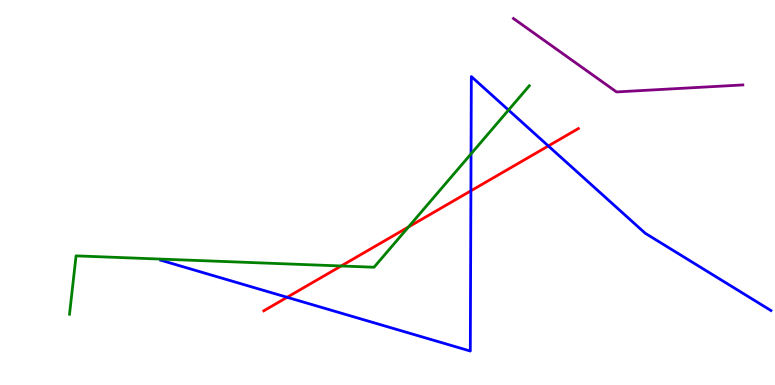[{'lines': ['blue', 'red'], 'intersections': [{'x': 3.7, 'y': 2.28}, {'x': 6.08, 'y': 5.04}, {'x': 7.08, 'y': 6.21}]}, {'lines': ['green', 'red'], 'intersections': [{'x': 4.4, 'y': 3.09}, {'x': 5.27, 'y': 4.1}]}, {'lines': ['purple', 'red'], 'intersections': []}, {'lines': ['blue', 'green'], 'intersections': [{'x': 6.08, 'y': 6.0}, {'x': 6.56, 'y': 7.14}]}, {'lines': ['blue', 'purple'], 'intersections': []}, {'lines': ['green', 'purple'], 'intersections': []}]